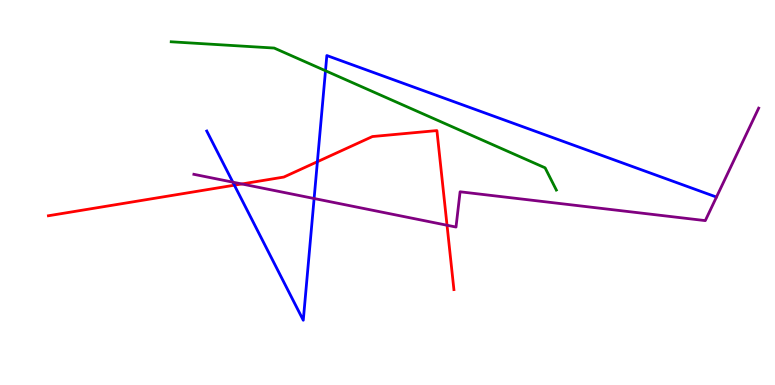[{'lines': ['blue', 'red'], 'intersections': [{'x': 3.02, 'y': 5.19}, {'x': 4.1, 'y': 5.8}]}, {'lines': ['green', 'red'], 'intersections': []}, {'lines': ['purple', 'red'], 'intersections': [{'x': 3.12, 'y': 5.22}, {'x': 5.77, 'y': 4.15}]}, {'lines': ['blue', 'green'], 'intersections': [{'x': 4.2, 'y': 8.16}]}, {'lines': ['blue', 'purple'], 'intersections': [{'x': 3.0, 'y': 5.27}, {'x': 4.05, 'y': 4.84}]}, {'lines': ['green', 'purple'], 'intersections': []}]